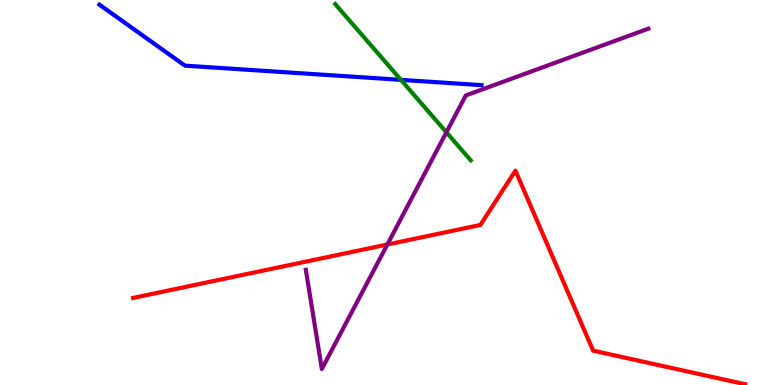[{'lines': ['blue', 'red'], 'intersections': []}, {'lines': ['green', 'red'], 'intersections': []}, {'lines': ['purple', 'red'], 'intersections': [{'x': 5.0, 'y': 3.65}]}, {'lines': ['blue', 'green'], 'intersections': [{'x': 5.17, 'y': 7.93}]}, {'lines': ['blue', 'purple'], 'intersections': []}, {'lines': ['green', 'purple'], 'intersections': [{'x': 5.76, 'y': 6.56}]}]